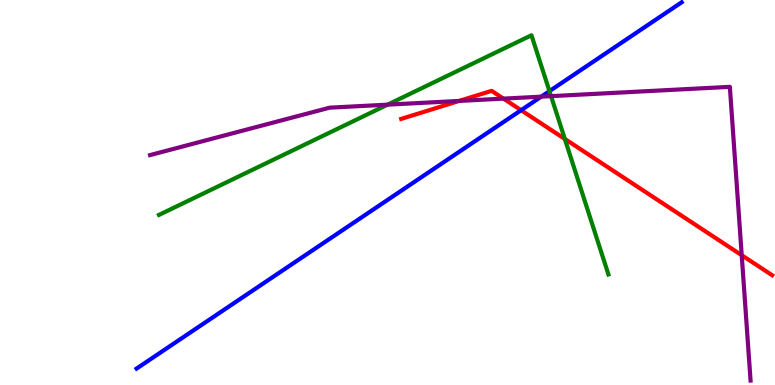[{'lines': ['blue', 'red'], 'intersections': [{'x': 6.72, 'y': 7.14}]}, {'lines': ['green', 'red'], 'intersections': [{'x': 7.29, 'y': 6.39}]}, {'lines': ['purple', 'red'], 'intersections': [{'x': 5.92, 'y': 7.38}, {'x': 6.5, 'y': 7.44}, {'x': 9.57, 'y': 3.37}]}, {'lines': ['blue', 'green'], 'intersections': [{'x': 7.09, 'y': 7.63}]}, {'lines': ['blue', 'purple'], 'intersections': [{'x': 6.98, 'y': 7.49}]}, {'lines': ['green', 'purple'], 'intersections': [{'x': 5.0, 'y': 7.28}, {'x': 7.11, 'y': 7.5}]}]